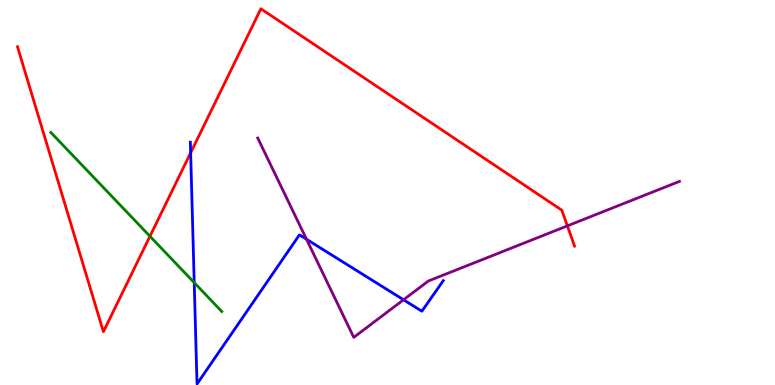[{'lines': ['blue', 'red'], 'intersections': [{'x': 2.46, 'y': 6.03}]}, {'lines': ['green', 'red'], 'intersections': [{'x': 1.93, 'y': 3.86}]}, {'lines': ['purple', 'red'], 'intersections': [{'x': 7.32, 'y': 4.13}]}, {'lines': ['blue', 'green'], 'intersections': [{'x': 2.51, 'y': 2.66}]}, {'lines': ['blue', 'purple'], 'intersections': [{'x': 3.95, 'y': 3.79}, {'x': 5.21, 'y': 2.21}]}, {'lines': ['green', 'purple'], 'intersections': []}]